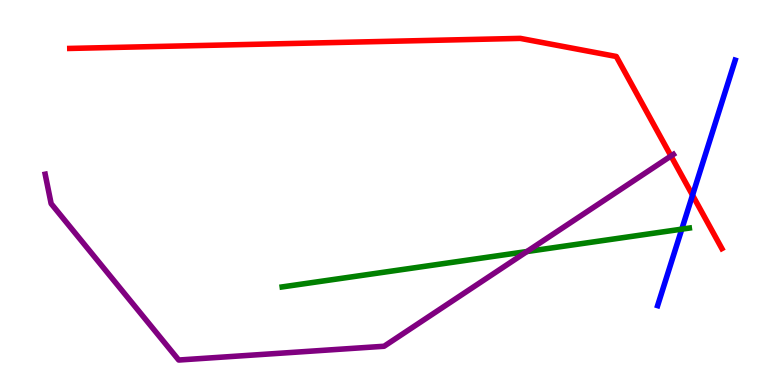[{'lines': ['blue', 'red'], 'intersections': [{'x': 8.94, 'y': 4.93}]}, {'lines': ['green', 'red'], 'intersections': []}, {'lines': ['purple', 'red'], 'intersections': [{'x': 8.66, 'y': 5.95}]}, {'lines': ['blue', 'green'], 'intersections': [{'x': 8.8, 'y': 4.05}]}, {'lines': ['blue', 'purple'], 'intersections': []}, {'lines': ['green', 'purple'], 'intersections': [{'x': 6.8, 'y': 3.47}]}]